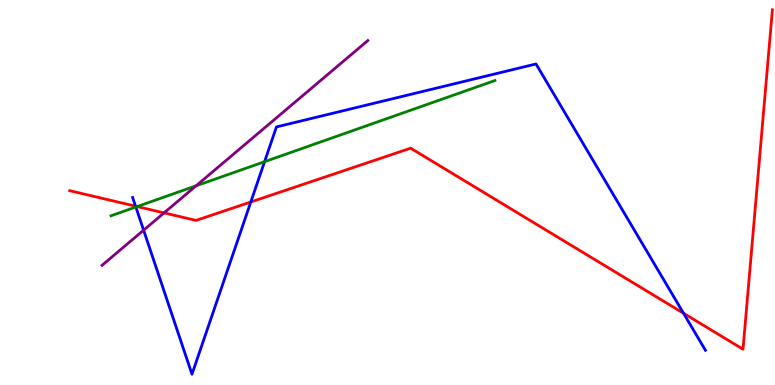[{'lines': ['blue', 'red'], 'intersections': [{'x': 1.75, 'y': 4.64}, {'x': 3.24, 'y': 4.75}, {'x': 8.82, 'y': 1.86}]}, {'lines': ['green', 'red'], 'intersections': [{'x': 1.77, 'y': 4.63}]}, {'lines': ['purple', 'red'], 'intersections': [{'x': 2.12, 'y': 4.47}]}, {'lines': ['blue', 'green'], 'intersections': [{'x': 1.75, 'y': 4.62}, {'x': 3.41, 'y': 5.8}]}, {'lines': ['blue', 'purple'], 'intersections': [{'x': 1.85, 'y': 4.02}]}, {'lines': ['green', 'purple'], 'intersections': [{'x': 2.53, 'y': 5.17}]}]